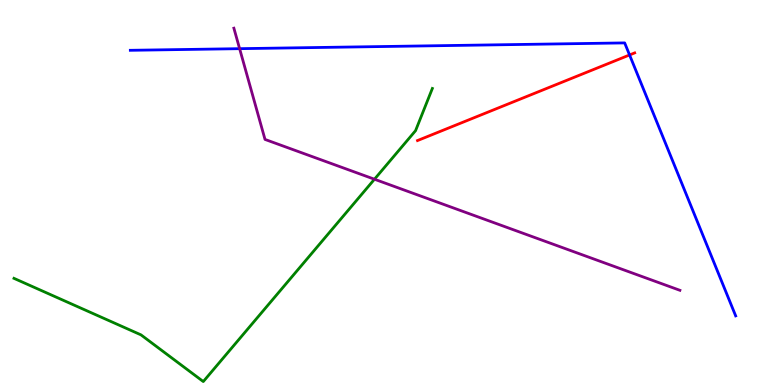[{'lines': ['blue', 'red'], 'intersections': [{'x': 8.12, 'y': 8.57}]}, {'lines': ['green', 'red'], 'intersections': []}, {'lines': ['purple', 'red'], 'intersections': []}, {'lines': ['blue', 'green'], 'intersections': []}, {'lines': ['blue', 'purple'], 'intersections': [{'x': 3.09, 'y': 8.74}]}, {'lines': ['green', 'purple'], 'intersections': [{'x': 4.83, 'y': 5.34}]}]